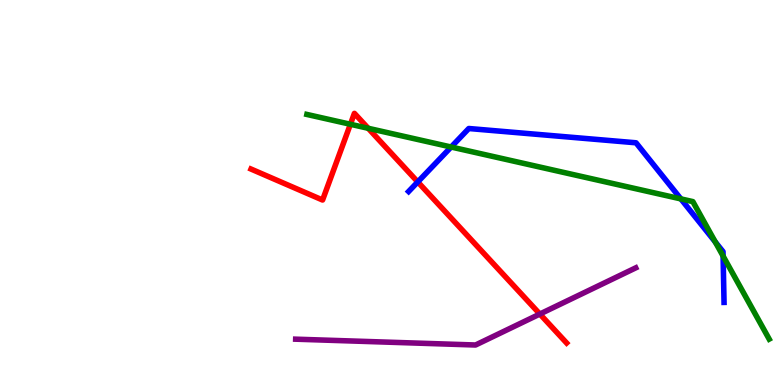[{'lines': ['blue', 'red'], 'intersections': [{'x': 5.39, 'y': 5.27}]}, {'lines': ['green', 'red'], 'intersections': [{'x': 4.52, 'y': 6.77}, {'x': 4.75, 'y': 6.67}]}, {'lines': ['purple', 'red'], 'intersections': [{'x': 6.97, 'y': 1.84}]}, {'lines': ['blue', 'green'], 'intersections': [{'x': 5.82, 'y': 6.18}, {'x': 8.79, 'y': 4.83}, {'x': 9.23, 'y': 3.72}, {'x': 9.33, 'y': 3.35}]}, {'lines': ['blue', 'purple'], 'intersections': []}, {'lines': ['green', 'purple'], 'intersections': []}]